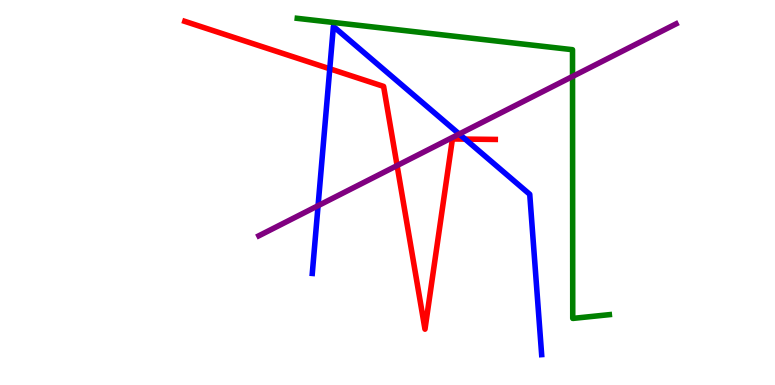[{'lines': ['blue', 'red'], 'intersections': [{'x': 4.26, 'y': 8.21}, {'x': 6.0, 'y': 6.39}]}, {'lines': ['green', 'red'], 'intersections': []}, {'lines': ['purple', 'red'], 'intersections': [{'x': 5.12, 'y': 5.7}]}, {'lines': ['blue', 'green'], 'intersections': []}, {'lines': ['blue', 'purple'], 'intersections': [{'x': 4.1, 'y': 4.66}, {'x': 5.93, 'y': 6.52}]}, {'lines': ['green', 'purple'], 'intersections': [{'x': 7.39, 'y': 8.01}]}]